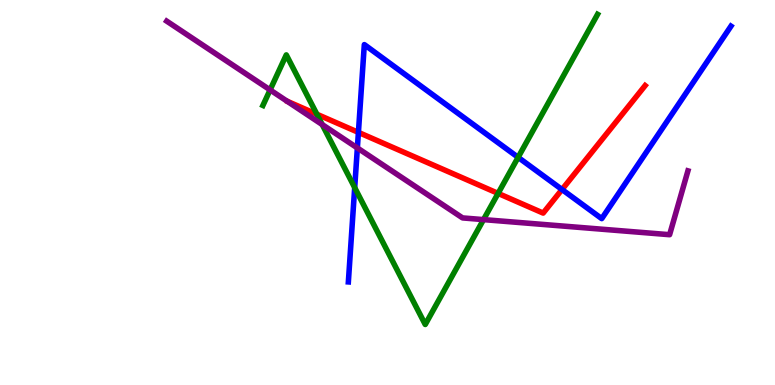[{'lines': ['blue', 'red'], 'intersections': [{'x': 4.62, 'y': 6.56}, {'x': 7.25, 'y': 5.08}]}, {'lines': ['green', 'red'], 'intersections': [{'x': 4.09, 'y': 7.03}, {'x': 6.43, 'y': 4.98}]}, {'lines': ['purple', 'red'], 'intersections': []}, {'lines': ['blue', 'green'], 'intersections': [{'x': 4.58, 'y': 5.13}, {'x': 6.69, 'y': 5.91}]}, {'lines': ['blue', 'purple'], 'intersections': [{'x': 4.61, 'y': 6.16}]}, {'lines': ['green', 'purple'], 'intersections': [{'x': 3.49, 'y': 7.66}, {'x': 4.16, 'y': 6.76}, {'x': 6.24, 'y': 4.3}]}]